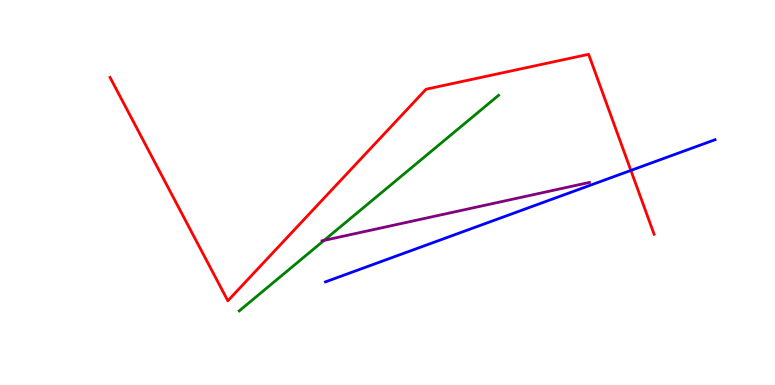[{'lines': ['blue', 'red'], 'intersections': [{'x': 8.14, 'y': 5.57}]}, {'lines': ['green', 'red'], 'intersections': []}, {'lines': ['purple', 'red'], 'intersections': []}, {'lines': ['blue', 'green'], 'intersections': []}, {'lines': ['blue', 'purple'], 'intersections': []}, {'lines': ['green', 'purple'], 'intersections': [{'x': 4.18, 'y': 3.76}]}]